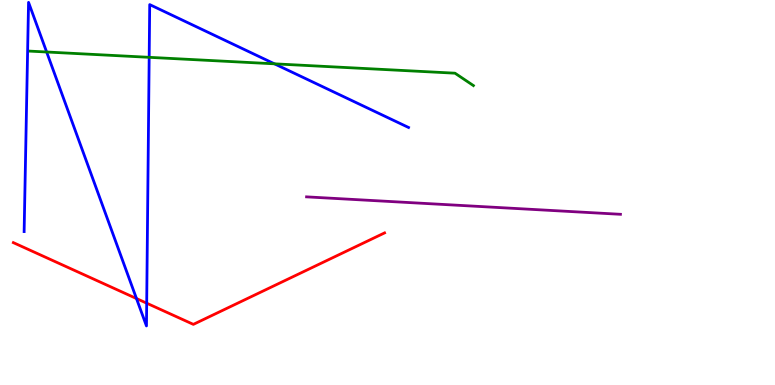[{'lines': ['blue', 'red'], 'intersections': [{'x': 1.76, 'y': 2.25}, {'x': 1.89, 'y': 2.13}]}, {'lines': ['green', 'red'], 'intersections': []}, {'lines': ['purple', 'red'], 'intersections': []}, {'lines': ['blue', 'green'], 'intersections': [{'x': 0.602, 'y': 8.65}, {'x': 1.92, 'y': 8.51}, {'x': 3.54, 'y': 8.34}]}, {'lines': ['blue', 'purple'], 'intersections': []}, {'lines': ['green', 'purple'], 'intersections': []}]